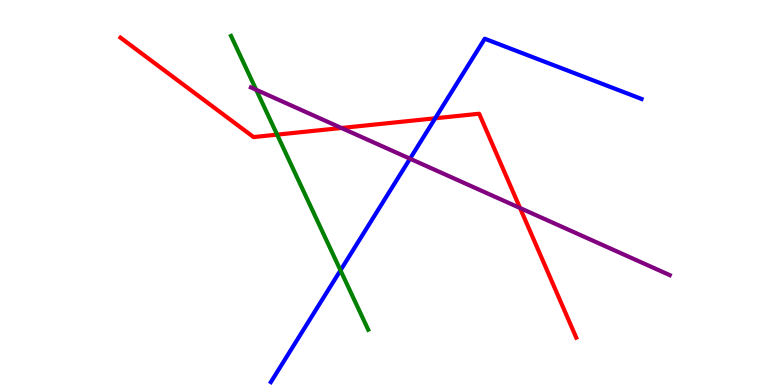[{'lines': ['blue', 'red'], 'intersections': [{'x': 5.62, 'y': 6.93}]}, {'lines': ['green', 'red'], 'intersections': [{'x': 3.58, 'y': 6.5}]}, {'lines': ['purple', 'red'], 'intersections': [{'x': 4.41, 'y': 6.68}, {'x': 6.71, 'y': 4.6}]}, {'lines': ['blue', 'green'], 'intersections': [{'x': 4.39, 'y': 2.98}]}, {'lines': ['blue', 'purple'], 'intersections': [{'x': 5.29, 'y': 5.88}]}, {'lines': ['green', 'purple'], 'intersections': [{'x': 3.31, 'y': 7.67}]}]